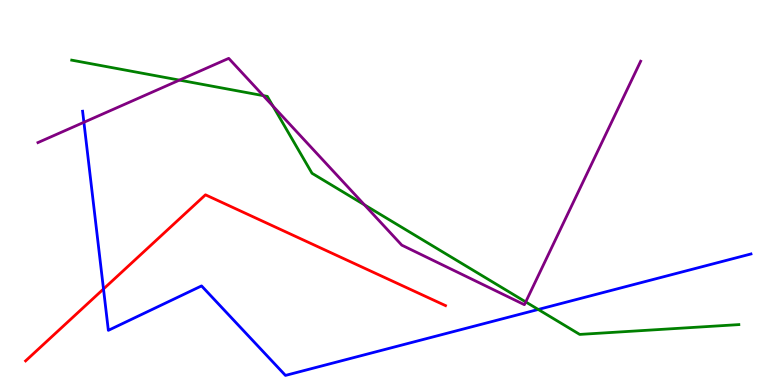[{'lines': ['blue', 'red'], 'intersections': [{'x': 1.34, 'y': 2.49}]}, {'lines': ['green', 'red'], 'intersections': []}, {'lines': ['purple', 'red'], 'intersections': []}, {'lines': ['blue', 'green'], 'intersections': [{'x': 6.95, 'y': 1.96}]}, {'lines': ['blue', 'purple'], 'intersections': [{'x': 1.08, 'y': 6.82}]}, {'lines': ['green', 'purple'], 'intersections': [{'x': 2.32, 'y': 7.92}, {'x': 3.4, 'y': 7.52}, {'x': 3.52, 'y': 7.24}, {'x': 4.7, 'y': 4.68}, {'x': 6.78, 'y': 2.16}]}]